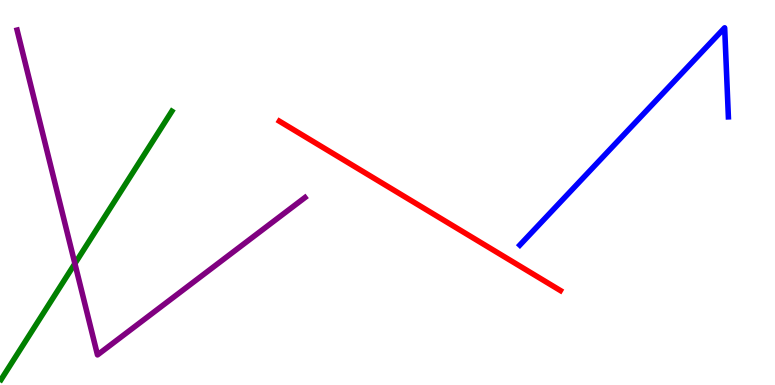[{'lines': ['blue', 'red'], 'intersections': []}, {'lines': ['green', 'red'], 'intersections': []}, {'lines': ['purple', 'red'], 'intersections': []}, {'lines': ['blue', 'green'], 'intersections': []}, {'lines': ['blue', 'purple'], 'intersections': []}, {'lines': ['green', 'purple'], 'intersections': [{'x': 0.966, 'y': 3.15}]}]